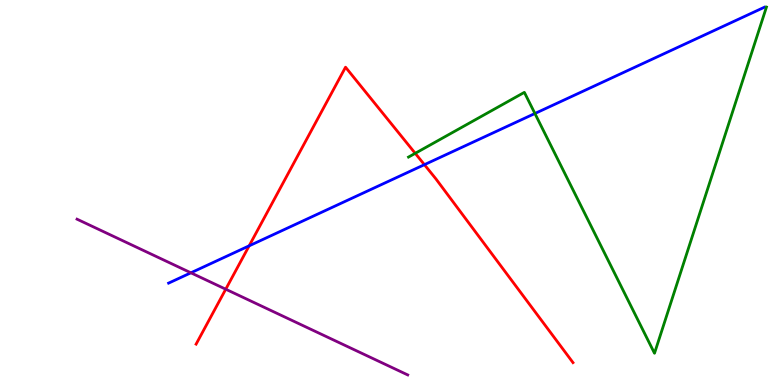[{'lines': ['blue', 'red'], 'intersections': [{'x': 3.21, 'y': 3.61}, {'x': 5.48, 'y': 5.72}]}, {'lines': ['green', 'red'], 'intersections': [{'x': 5.36, 'y': 6.02}]}, {'lines': ['purple', 'red'], 'intersections': [{'x': 2.91, 'y': 2.49}]}, {'lines': ['blue', 'green'], 'intersections': [{'x': 6.9, 'y': 7.05}]}, {'lines': ['blue', 'purple'], 'intersections': [{'x': 2.46, 'y': 2.91}]}, {'lines': ['green', 'purple'], 'intersections': []}]